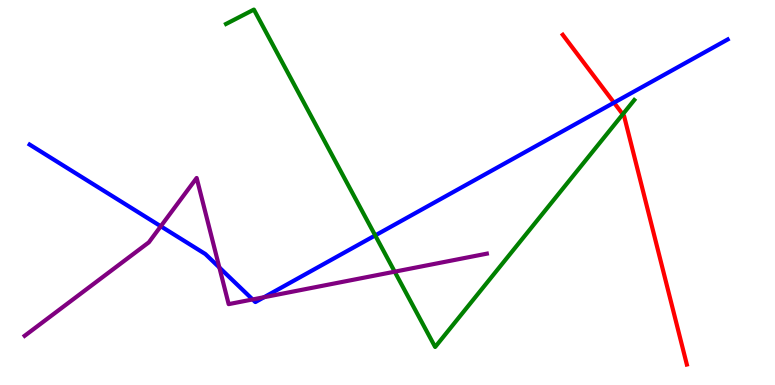[{'lines': ['blue', 'red'], 'intersections': [{'x': 7.92, 'y': 7.33}]}, {'lines': ['green', 'red'], 'intersections': [{'x': 8.04, 'y': 7.03}]}, {'lines': ['purple', 'red'], 'intersections': []}, {'lines': ['blue', 'green'], 'intersections': [{'x': 4.84, 'y': 3.89}]}, {'lines': ['blue', 'purple'], 'intersections': [{'x': 2.07, 'y': 4.12}, {'x': 2.83, 'y': 3.05}, {'x': 3.26, 'y': 2.22}, {'x': 3.41, 'y': 2.28}]}, {'lines': ['green', 'purple'], 'intersections': [{'x': 5.09, 'y': 2.94}]}]